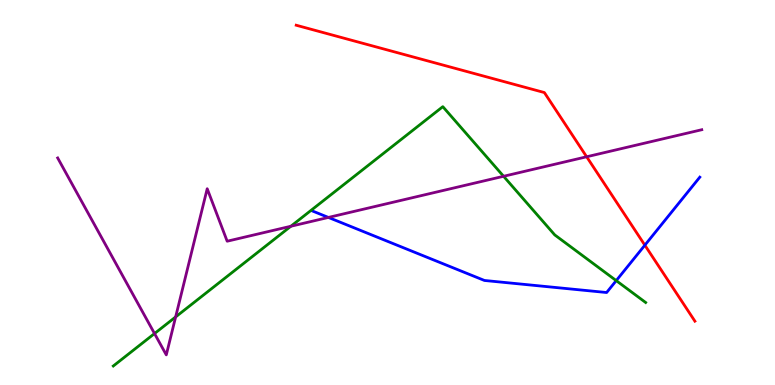[{'lines': ['blue', 'red'], 'intersections': [{'x': 8.32, 'y': 3.63}]}, {'lines': ['green', 'red'], 'intersections': []}, {'lines': ['purple', 'red'], 'intersections': [{'x': 7.57, 'y': 5.93}]}, {'lines': ['blue', 'green'], 'intersections': [{'x': 7.95, 'y': 2.71}]}, {'lines': ['blue', 'purple'], 'intersections': [{'x': 4.24, 'y': 4.35}]}, {'lines': ['green', 'purple'], 'intersections': [{'x': 1.99, 'y': 1.34}, {'x': 2.27, 'y': 1.77}, {'x': 3.75, 'y': 4.12}, {'x': 6.5, 'y': 5.42}]}]